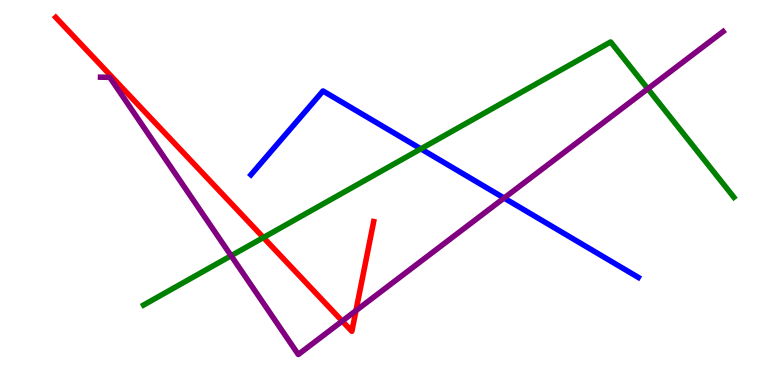[{'lines': ['blue', 'red'], 'intersections': []}, {'lines': ['green', 'red'], 'intersections': [{'x': 3.4, 'y': 3.83}]}, {'lines': ['purple', 'red'], 'intersections': [{'x': 4.42, 'y': 1.66}, {'x': 4.59, 'y': 1.93}]}, {'lines': ['blue', 'green'], 'intersections': [{'x': 5.43, 'y': 6.13}]}, {'lines': ['blue', 'purple'], 'intersections': [{'x': 6.5, 'y': 4.86}]}, {'lines': ['green', 'purple'], 'intersections': [{'x': 2.98, 'y': 3.36}, {'x': 8.36, 'y': 7.69}]}]